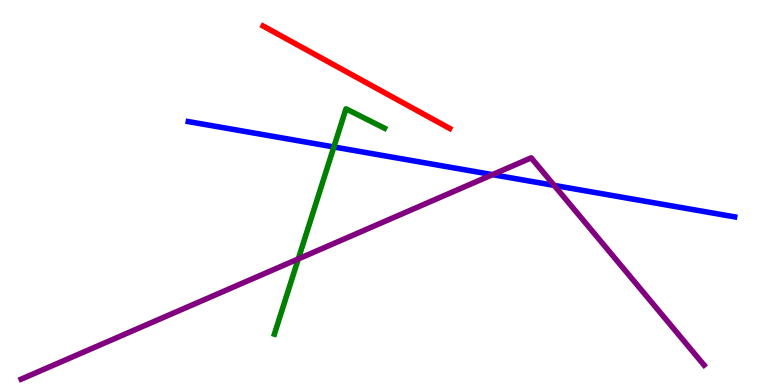[{'lines': ['blue', 'red'], 'intersections': []}, {'lines': ['green', 'red'], 'intersections': []}, {'lines': ['purple', 'red'], 'intersections': []}, {'lines': ['blue', 'green'], 'intersections': [{'x': 4.31, 'y': 6.18}]}, {'lines': ['blue', 'purple'], 'intersections': [{'x': 6.35, 'y': 5.46}, {'x': 7.15, 'y': 5.18}]}, {'lines': ['green', 'purple'], 'intersections': [{'x': 3.85, 'y': 3.28}]}]